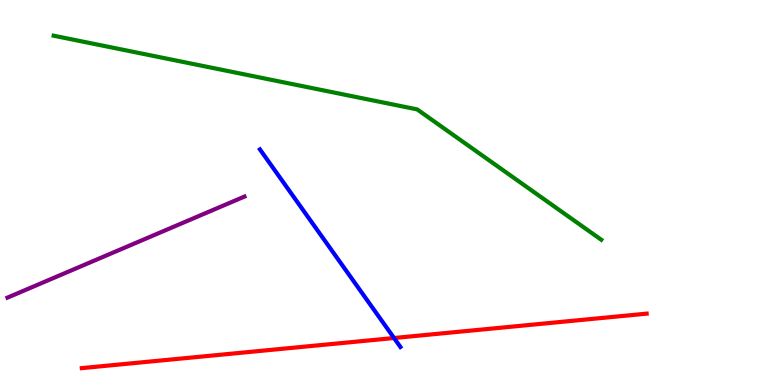[{'lines': ['blue', 'red'], 'intersections': [{'x': 5.08, 'y': 1.22}]}, {'lines': ['green', 'red'], 'intersections': []}, {'lines': ['purple', 'red'], 'intersections': []}, {'lines': ['blue', 'green'], 'intersections': []}, {'lines': ['blue', 'purple'], 'intersections': []}, {'lines': ['green', 'purple'], 'intersections': []}]